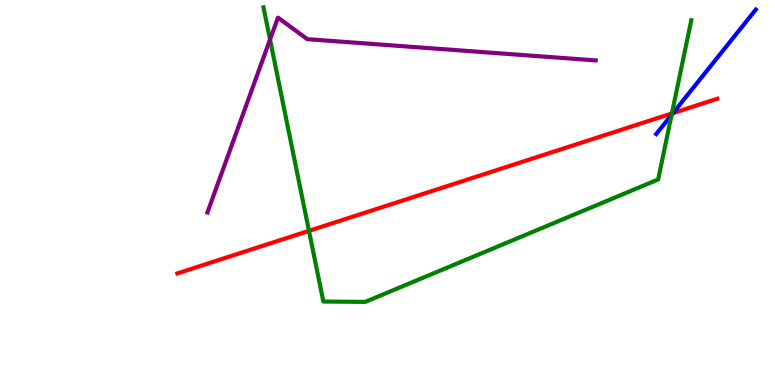[{'lines': ['blue', 'red'], 'intersections': [{'x': 8.68, 'y': 7.06}]}, {'lines': ['green', 'red'], 'intersections': [{'x': 3.99, 'y': 4.0}, {'x': 8.67, 'y': 7.05}]}, {'lines': ['purple', 'red'], 'intersections': []}, {'lines': ['blue', 'green'], 'intersections': [{'x': 8.67, 'y': 7.02}]}, {'lines': ['blue', 'purple'], 'intersections': []}, {'lines': ['green', 'purple'], 'intersections': [{'x': 3.48, 'y': 8.97}]}]